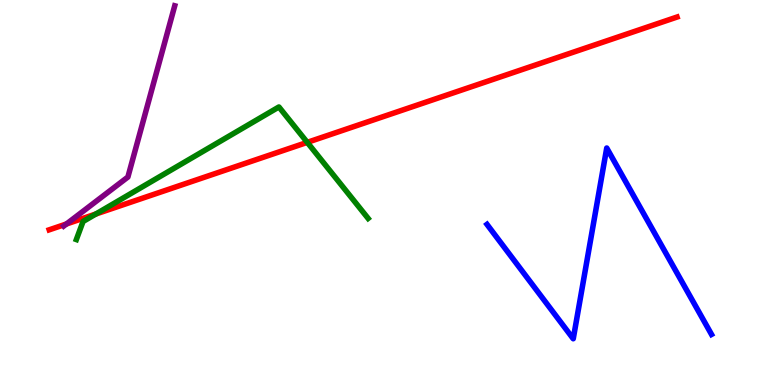[{'lines': ['blue', 'red'], 'intersections': []}, {'lines': ['green', 'red'], 'intersections': [{'x': 1.24, 'y': 4.44}, {'x': 3.96, 'y': 6.3}]}, {'lines': ['purple', 'red'], 'intersections': [{'x': 0.857, 'y': 4.18}]}, {'lines': ['blue', 'green'], 'intersections': []}, {'lines': ['blue', 'purple'], 'intersections': []}, {'lines': ['green', 'purple'], 'intersections': []}]